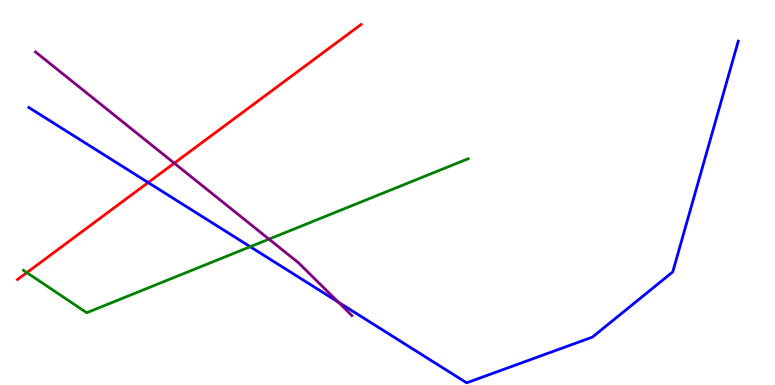[{'lines': ['blue', 'red'], 'intersections': [{'x': 1.91, 'y': 5.26}]}, {'lines': ['green', 'red'], 'intersections': [{'x': 0.346, 'y': 2.92}]}, {'lines': ['purple', 'red'], 'intersections': [{'x': 2.25, 'y': 5.76}]}, {'lines': ['blue', 'green'], 'intersections': [{'x': 3.23, 'y': 3.59}]}, {'lines': ['blue', 'purple'], 'intersections': [{'x': 4.36, 'y': 2.15}]}, {'lines': ['green', 'purple'], 'intersections': [{'x': 3.47, 'y': 3.79}]}]